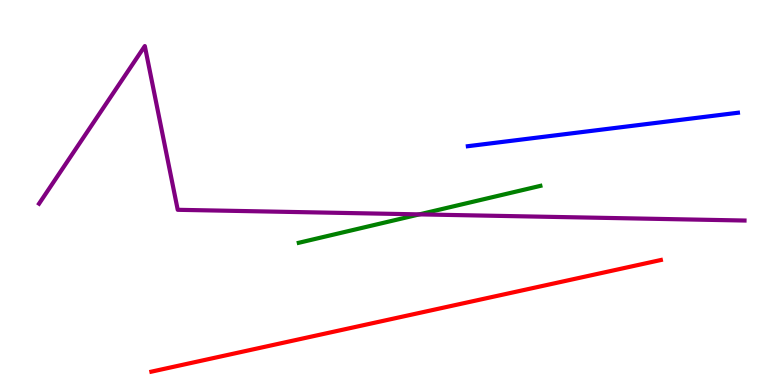[{'lines': ['blue', 'red'], 'intersections': []}, {'lines': ['green', 'red'], 'intersections': []}, {'lines': ['purple', 'red'], 'intersections': []}, {'lines': ['blue', 'green'], 'intersections': []}, {'lines': ['blue', 'purple'], 'intersections': []}, {'lines': ['green', 'purple'], 'intersections': [{'x': 5.41, 'y': 4.43}]}]